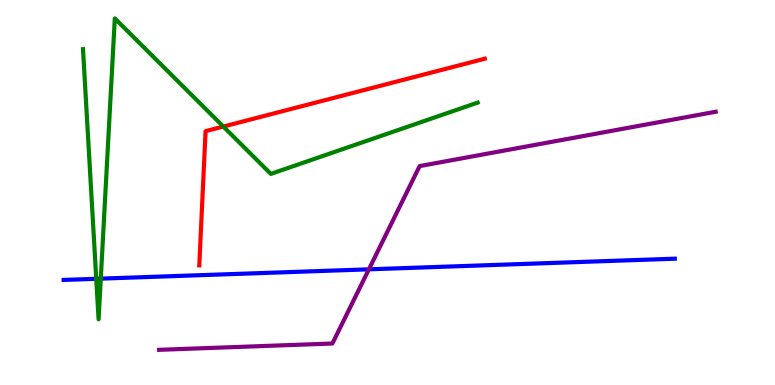[{'lines': ['blue', 'red'], 'intersections': []}, {'lines': ['green', 'red'], 'intersections': [{'x': 2.88, 'y': 6.71}]}, {'lines': ['purple', 'red'], 'intersections': []}, {'lines': ['blue', 'green'], 'intersections': [{'x': 1.24, 'y': 2.76}, {'x': 1.3, 'y': 2.76}]}, {'lines': ['blue', 'purple'], 'intersections': [{'x': 4.76, 'y': 3.0}]}, {'lines': ['green', 'purple'], 'intersections': []}]